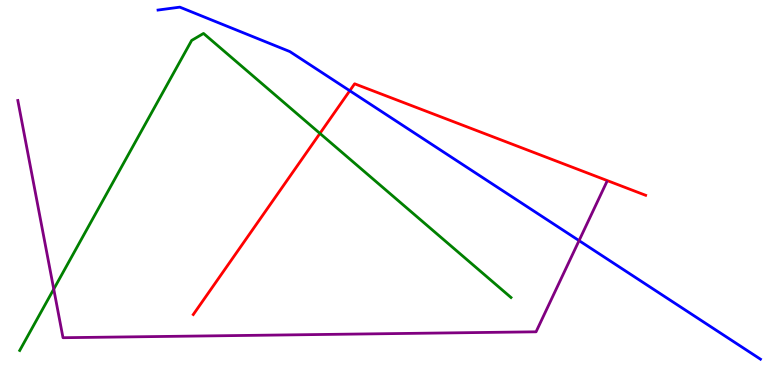[{'lines': ['blue', 'red'], 'intersections': [{'x': 4.51, 'y': 7.64}]}, {'lines': ['green', 'red'], 'intersections': [{'x': 4.13, 'y': 6.53}]}, {'lines': ['purple', 'red'], 'intersections': []}, {'lines': ['blue', 'green'], 'intersections': []}, {'lines': ['blue', 'purple'], 'intersections': [{'x': 7.47, 'y': 3.75}]}, {'lines': ['green', 'purple'], 'intersections': [{'x': 0.694, 'y': 2.49}]}]